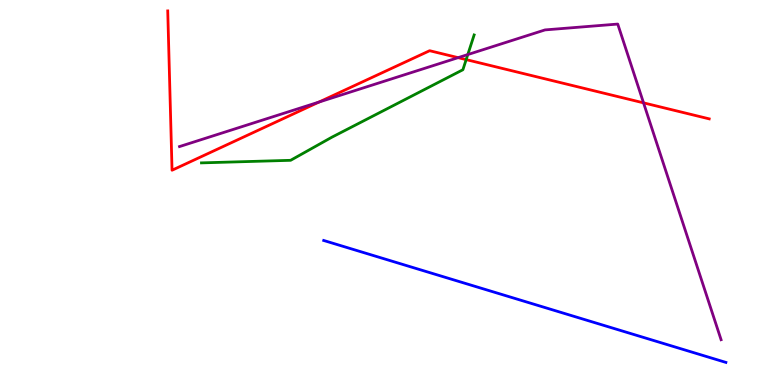[{'lines': ['blue', 'red'], 'intersections': []}, {'lines': ['green', 'red'], 'intersections': [{'x': 6.02, 'y': 8.45}]}, {'lines': ['purple', 'red'], 'intersections': [{'x': 4.12, 'y': 7.35}, {'x': 5.91, 'y': 8.5}, {'x': 8.3, 'y': 7.33}]}, {'lines': ['blue', 'green'], 'intersections': []}, {'lines': ['blue', 'purple'], 'intersections': []}, {'lines': ['green', 'purple'], 'intersections': [{'x': 6.04, 'y': 8.58}]}]